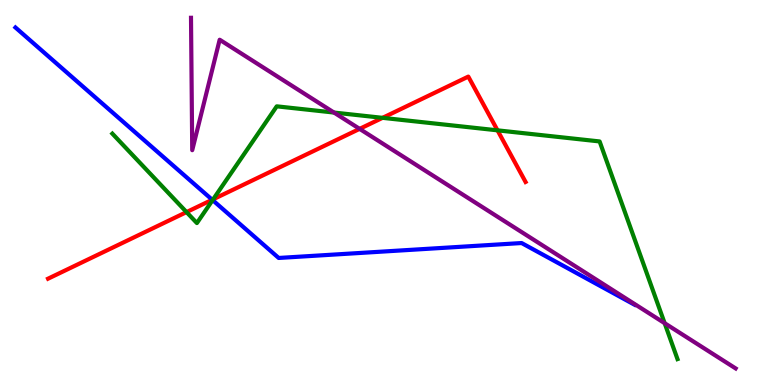[{'lines': ['blue', 'red'], 'intersections': [{'x': 2.74, 'y': 4.81}]}, {'lines': ['green', 'red'], 'intersections': [{'x': 2.41, 'y': 4.49}, {'x': 2.75, 'y': 4.82}, {'x': 4.94, 'y': 6.94}, {'x': 6.42, 'y': 6.61}]}, {'lines': ['purple', 'red'], 'intersections': [{'x': 4.64, 'y': 6.65}]}, {'lines': ['blue', 'green'], 'intersections': [{'x': 2.74, 'y': 4.8}]}, {'lines': ['blue', 'purple'], 'intersections': []}, {'lines': ['green', 'purple'], 'intersections': [{'x': 4.31, 'y': 7.08}, {'x': 8.58, 'y': 1.61}]}]